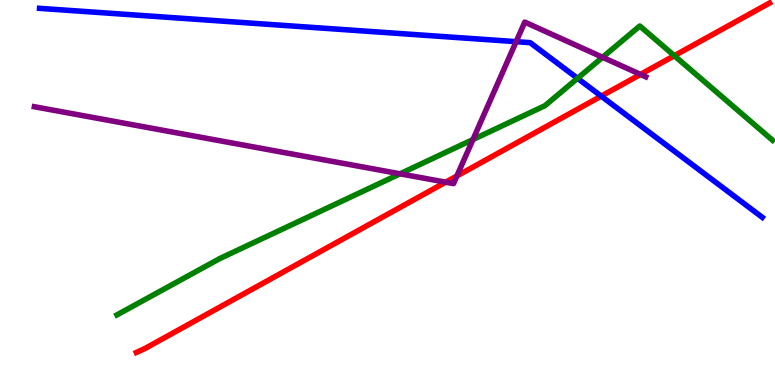[{'lines': ['blue', 'red'], 'intersections': [{'x': 7.76, 'y': 7.5}]}, {'lines': ['green', 'red'], 'intersections': [{'x': 8.7, 'y': 8.55}]}, {'lines': ['purple', 'red'], 'intersections': [{'x': 5.75, 'y': 5.27}, {'x': 5.9, 'y': 5.43}, {'x': 8.26, 'y': 8.07}]}, {'lines': ['blue', 'green'], 'intersections': [{'x': 7.45, 'y': 7.97}]}, {'lines': ['blue', 'purple'], 'intersections': [{'x': 6.66, 'y': 8.92}]}, {'lines': ['green', 'purple'], 'intersections': [{'x': 5.16, 'y': 5.49}, {'x': 6.1, 'y': 6.38}, {'x': 7.78, 'y': 8.51}]}]